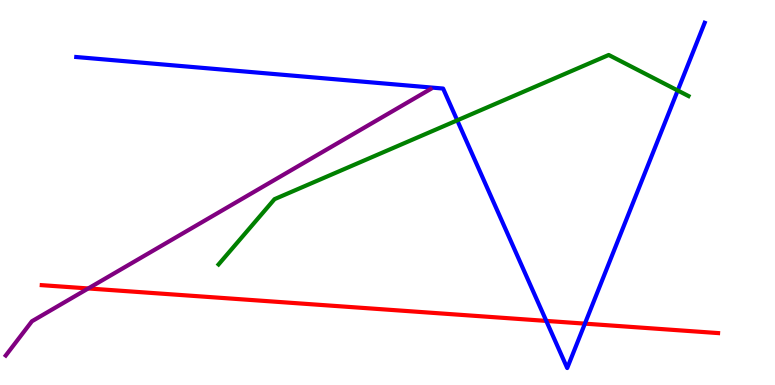[{'lines': ['blue', 'red'], 'intersections': [{'x': 7.05, 'y': 1.66}, {'x': 7.55, 'y': 1.59}]}, {'lines': ['green', 'red'], 'intersections': []}, {'lines': ['purple', 'red'], 'intersections': [{'x': 1.14, 'y': 2.51}]}, {'lines': ['blue', 'green'], 'intersections': [{'x': 5.9, 'y': 6.87}, {'x': 8.74, 'y': 7.65}]}, {'lines': ['blue', 'purple'], 'intersections': []}, {'lines': ['green', 'purple'], 'intersections': []}]